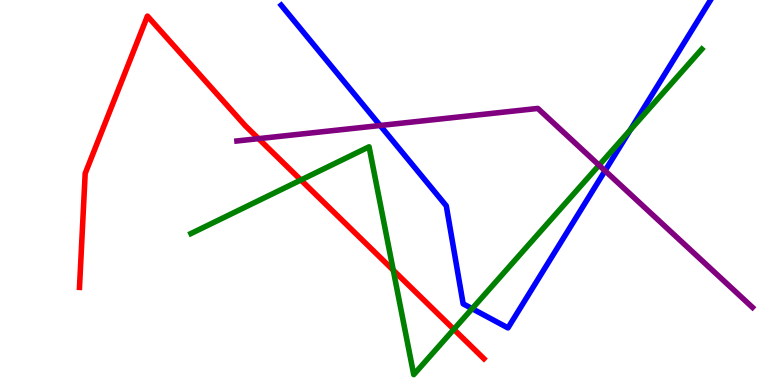[{'lines': ['blue', 'red'], 'intersections': []}, {'lines': ['green', 'red'], 'intersections': [{'x': 3.88, 'y': 5.32}, {'x': 5.07, 'y': 2.98}, {'x': 5.86, 'y': 1.45}]}, {'lines': ['purple', 'red'], 'intersections': [{'x': 3.34, 'y': 6.4}]}, {'lines': ['blue', 'green'], 'intersections': [{'x': 6.09, 'y': 1.98}, {'x': 8.13, 'y': 6.62}]}, {'lines': ['blue', 'purple'], 'intersections': [{'x': 4.91, 'y': 6.74}, {'x': 7.81, 'y': 5.56}]}, {'lines': ['green', 'purple'], 'intersections': [{'x': 7.73, 'y': 5.71}]}]